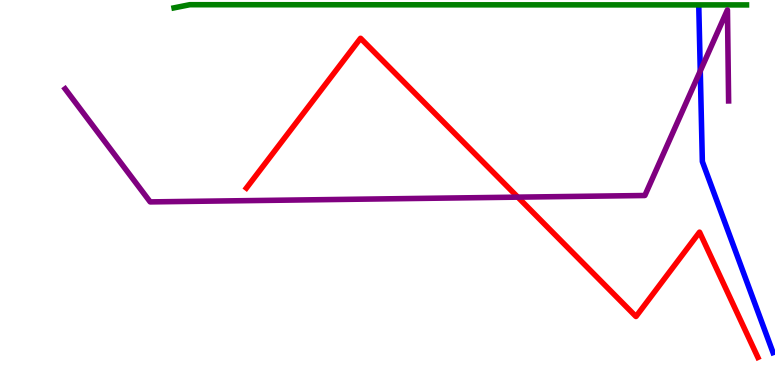[{'lines': ['blue', 'red'], 'intersections': []}, {'lines': ['green', 'red'], 'intersections': []}, {'lines': ['purple', 'red'], 'intersections': [{'x': 6.68, 'y': 4.88}]}, {'lines': ['blue', 'green'], 'intersections': []}, {'lines': ['blue', 'purple'], 'intersections': [{'x': 9.04, 'y': 8.16}]}, {'lines': ['green', 'purple'], 'intersections': []}]